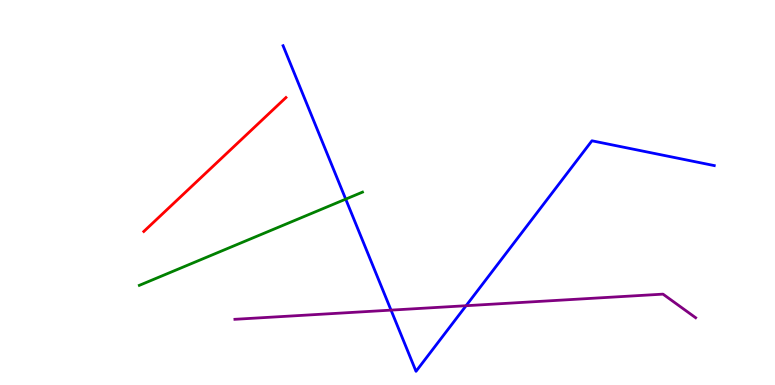[{'lines': ['blue', 'red'], 'intersections': []}, {'lines': ['green', 'red'], 'intersections': []}, {'lines': ['purple', 'red'], 'intersections': []}, {'lines': ['blue', 'green'], 'intersections': [{'x': 4.46, 'y': 4.83}]}, {'lines': ['blue', 'purple'], 'intersections': [{'x': 5.05, 'y': 1.94}, {'x': 6.01, 'y': 2.06}]}, {'lines': ['green', 'purple'], 'intersections': []}]